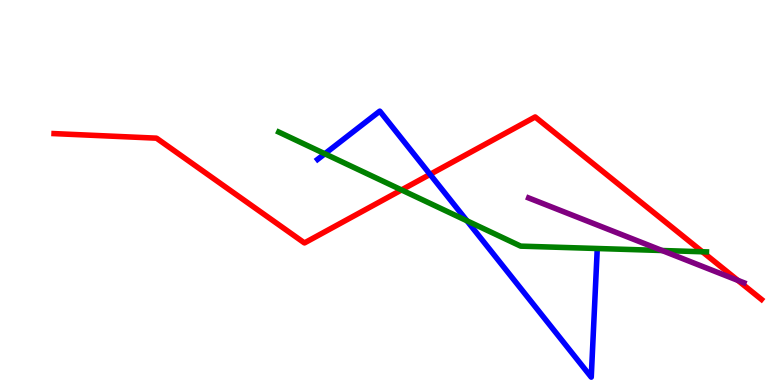[{'lines': ['blue', 'red'], 'intersections': [{'x': 5.55, 'y': 5.47}]}, {'lines': ['green', 'red'], 'intersections': [{'x': 5.18, 'y': 5.07}, {'x': 9.06, 'y': 3.46}]}, {'lines': ['purple', 'red'], 'intersections': [{'x': 9.52, 'y': 2.72}]}, {'lines': ['blue', 'green'], 'intersections': [{'x': 4.19, 'y': 6.01}, {'x': 6.03, 'y': 4.27}]}, {'lines': ['blue', 'purple'], 'intersections': []}, {'lines': ['green', 'purple'], 'intersections': [{'x': 8.54, 'y': 3.49}]}]